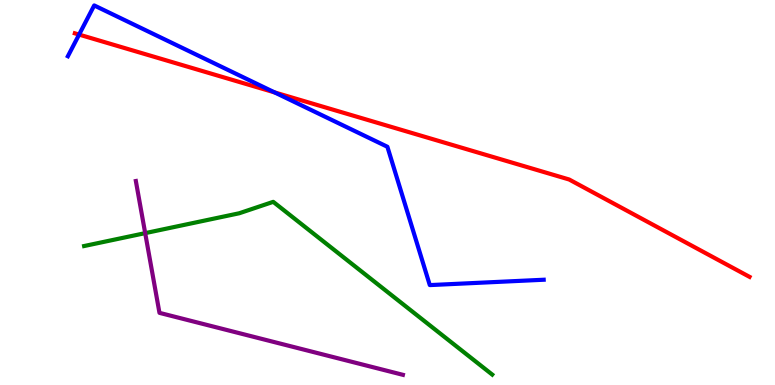[{'lines': ['blue', 'red'], 'intersections': [{'x': 1.02, 'y': 9.1}, {'x': 3.54, 'y': 7.6}]}, {'lines': ['green', 'red'], 'intersections': []}, {'lines': ['purple', 'red'], 'intersections': []}, {'lines': ['blue', 'green'], 'intersections': []}, {'lines': ['blue', 'purple'], 'intersections': []}, {'lines': ['green', 'purple'], 'intersections': [{'x': 1.87, 'y': 3.94}]}]